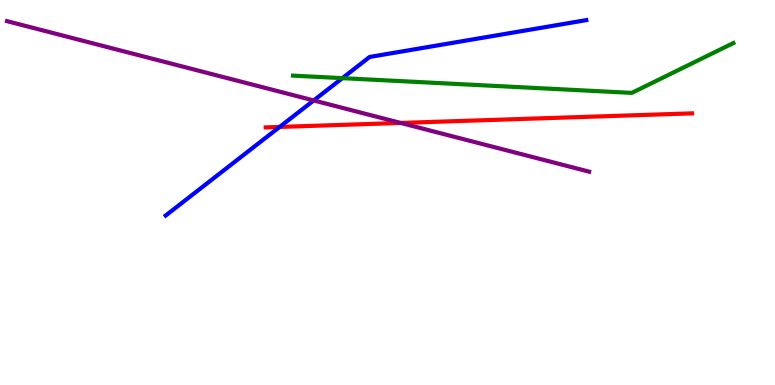[{'lines': ['blue', 'red'], 'intersections': [{'x': 3.61, 'y': 6.7}]}, {'lines': ['green', 'red'], 'intersections': []}, {'lines': ['purple', 'red'], 'intersections': [{'x': 5.17, 'y': 6.81}]}, {'lines': ['blue', 'green'], 'intersections': [{'x': 4.42, 'y': 7.97}]}, {'lines': ['blue', 'purple'], 'intersections': [{'x': 4.05, 'y': 7.39}]}, {'lines': ['green', 'purple'], 'intersections': []}]